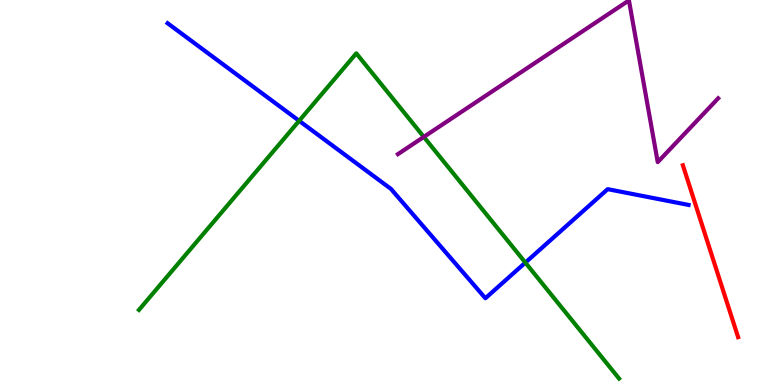[{'lines': ['blue', 'red'], 'intersections': []}, {'lines': ['green', 'red'], 'intersections': []}, {'lines': ['purple', 'red'], 'intersections': []}, {'lines': ['blue', 'green'], 'intersections': [{'x': 3.86, 'y': 6.86}, {'x': 6.78, 'y': 3.18}]}, {'lines': ['blue', 'purple'], 'intersections': []}, {'lines': ['green', 'purple'], 'intersections': [{'x': 5.47, 'y': 6.44}]}]